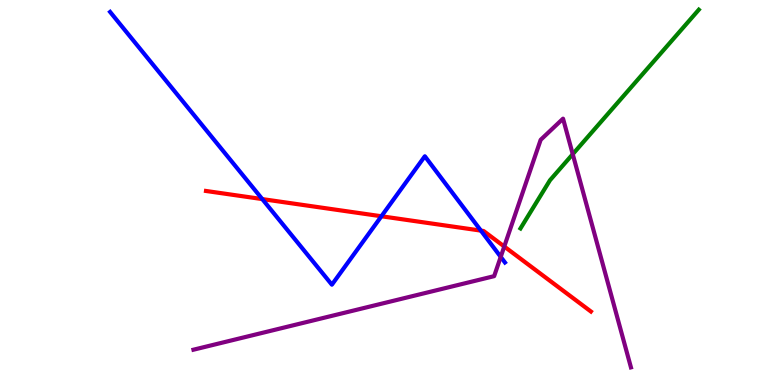[{'lines': ['blue', 'red'], 'intersections': [{'x': 3.38, 'y': 4.83}, {'x': 4.92, 'y': 4.38}, {'x': 6.21, 'y': 4.01}]}, {'lines': ['green', 'red'], 'intersections': []}, {'lines': ['purple', 'red'], 'intersections': [{'x': 6.51, 'y': 3.6}]}, {'lines': ['blue', 'green'], 'intersections': []}, {'lines': ['blue', 'purple'], 'intersections': [{'x': 6.46, 'y': 3.33}]}, {'lines': ['green', 'purple'], 'intersections': [{'x': 7.39, 'y': 6.0}]}]